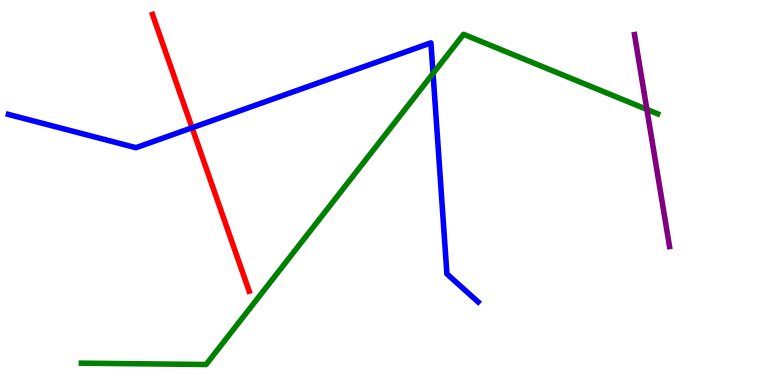[{'lines': ['blue', 'red'], 'intersections': [{'x': 2.48, 'y': 6.68}]}, {'lines': ['green', 'red'], 'intersections': []}, {'lines': ['purple', 'red'], 'intersections': []}, {'lines': ['blue', 'green'], 'intersections': [{'x': 5.59, 'y': 8.09}]}, {'lines': ['blue', 'purple'], 'intersections': []}, {'lines': ['green', 'purple'], 'intersections': [{'x': 8.35, 'y': 7.16}]}]